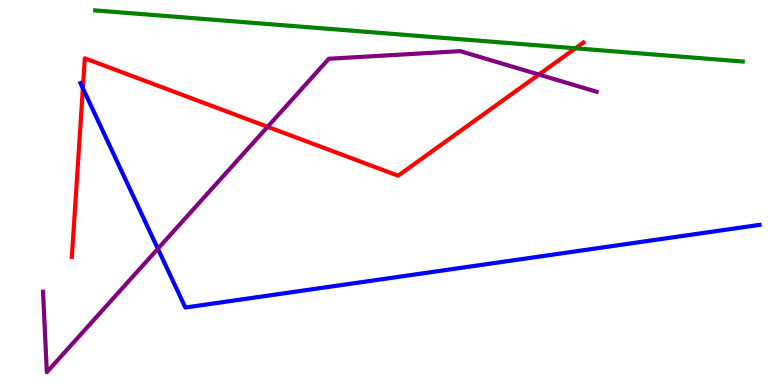[{'lines': ['blue', 'red'], 'intersections': [{'x': 1.07, 'y': 7.71}]}, {'lines': ['green', 'red'], 'intersections': [{'x': 7.42, 'y': 8.75}]}, {'lines': ['purple', 'red'], 'intersections': [{'x': 3.45, 'y': 6.71}, {'x': 6.95, 'y': 8.06}]}, {'lines': ['blue', 'green'], 'intersections': []}, {'lines': ['blue', 'purple'], 'intersections': [{'x': 2.04, 'y': 3.54}]}, {'lines': ['green', 'purple'], 'intersections': []}]